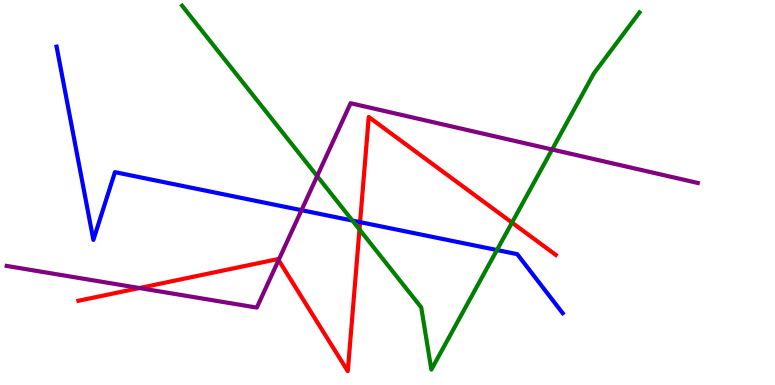[{'lines': ['blue', 'red'], 'intersections': [{'x': 4.65, 'y': 4.23}]}, {'lines': ['green', 'red'], 'intersections': [{'x': 4.64, 'y': 4.04}, {'x': 6.61, 'y': 4.22}]}, {'lines': ['purple', 'red'], 'intersections': [{'x': 1.8, 'y': 2.52}, {'x': 3.59, 'y': 3.24}]}, {'lines': ['blue', 'green'], 'intersections': [{'x': 4.55, 'y': 4.27}, {'x': 6.41, 'y': 3.51}]}, {'lines': ['blue', 'purple'], 'intersections': [{'x': 3.89, 'y': 4.54}]}, {'lines': ['green', 'purple'], 'intersections': [{'x': 4.09, 'y': 5.43}, {'x': 7.12, 'y': 6.12}]}]